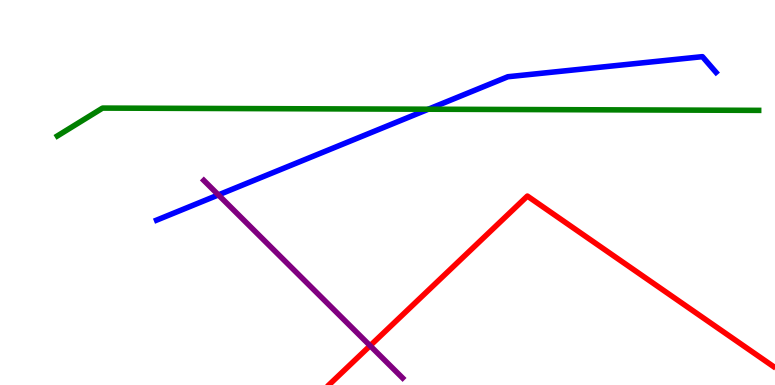[{'lines': ['blue', 'red'], 'intersections': []}, {'lines': ['green', 'red'], 'intersections': []}, {'lines': ['purple', 'red'], 'intersections': [{'x': 4.78, 'y': 1.02}]}, {'lines': ['blue', 'green'], 'intersections': [{'x': 5.53, 'y': 7.16}]}, {'lines': ['blue', 'purple'], 'intersections': [{'x': 2.82, 'y': 4.94}]}, {'lines': ['green', 'purple'], 'intersections': []}]